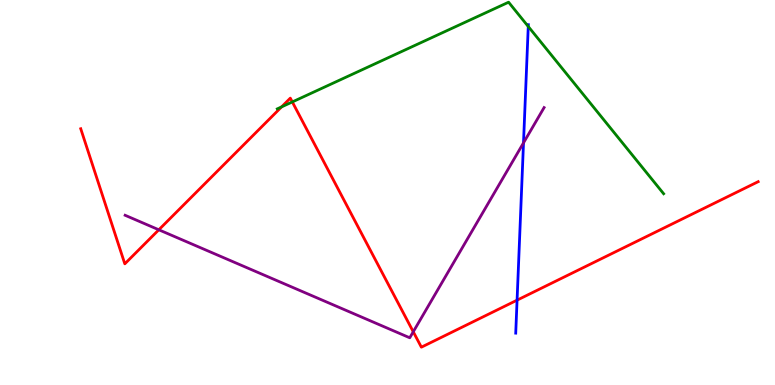[{'lines': ['blue', 'red'], 'intersections': [{'x': 6.67, 'y': 2.2}]}, {'lines': ['green', 'red'], 'intersections': [{'x': 3.63, 'y': 7.22}, {'x': 3.77, 'y': 7.35}]}, {'lines': ['purple', 'red'], 'intersections': [{'x': 2.05, 'y': 4.03}, {'x': 5.33, 'y': 1.38}]}, {'lines': ['blue', 'green'], 'intersections': [{'x': 6.82, 'y': 9.31}]}, {'lines': ['blue', 'purple'], 'intersections': [{'x': 6.75, 'y': 6.29}]}, {'lines': ['green', 'purple'], 'intersections': []}]